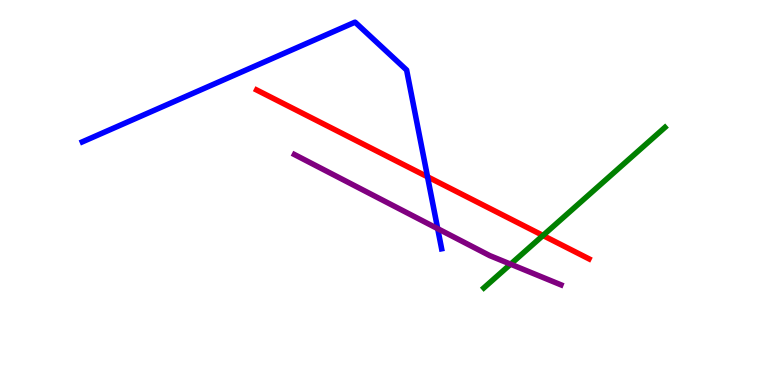[{'lines': ['blue', 'red'], 'intersections': [{'x': 5.52, 'y': 5.41}]}, {'lines': ['green', 'red'], 'intersections': [{'x': 7.01, 'y': 3.88}]}, {'lines': ['purple', 'red'], 'intersections': []}, {'lines': ['blue', 'green'], 'intersections': []}, {'lines': ['blue', 'purple'], 'intersections': [{'x': 5.65, 'y': 4.06}]}, {'lines': ['green', 'purple'], 'intersections': [{'x': 6.59, 'y': 3.14}]}]